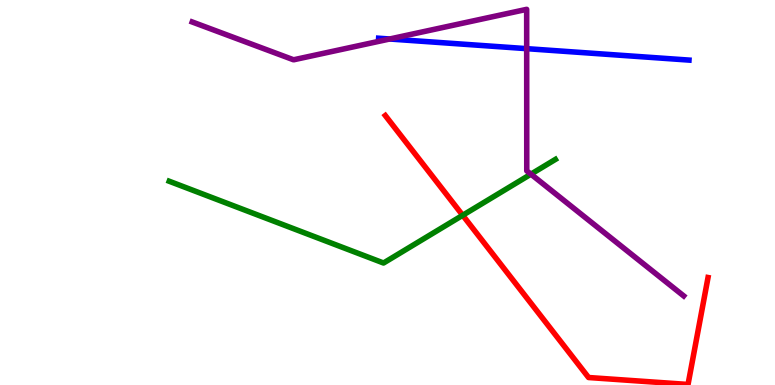[{'lines': ['blue', 'red'], 'intersections': []}, {'lines': ['green', 'red'], 'intersections': [{'x': 5.97, 'y': 4.41}]}, {'lines': ['purple', 'red'], 'intersections': []}, {'lines': ['blue', 'green'], 'intersections': []}, {'lines': ['blue', 'purple'], 'intersections': [{'x': 5.03, 'y': 8.99}, {'x': 6.8, 'y': 8.74}]}, {'lines': ['green', 'purple'], 'intersections': [{'x': 6.85, 'y': 5.48}]}]